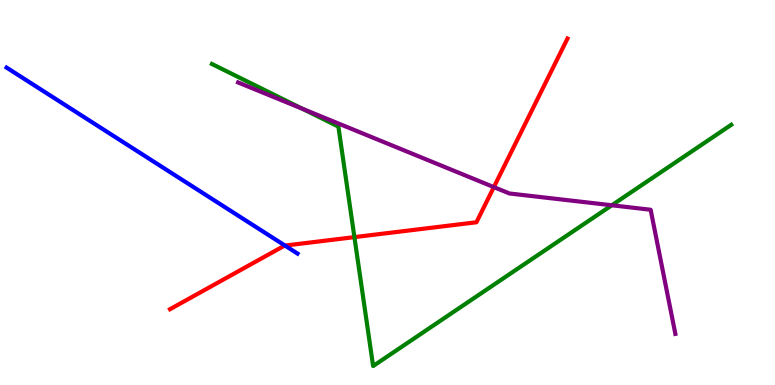[{'lines': ['blue', 'red'], 'intersections': [{'x': 3.68, 'y': 3.62}]}, {'lines': ['green', 'red'], 'intersections': [{'x': 4.57, 'y': 3.84}]}, {'lines': ['purple', 'red'], 'intersections': [{'x': 6.37, 'y': 5.14}]}, {'lines': ['blue', 'green'], 'intersections': []}, {'lines': ['blue', 'purple'], 'intersections': []}, {'lines': ['green', 'purple'], 'intersections': [{'x': 3.9, 'y': 7.17}, {'x': 7.89, 'y': 4.67}]}]